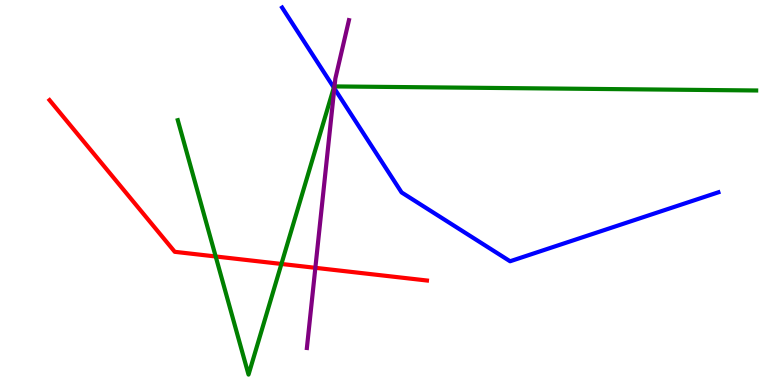[{'lines': ['blue', 'red'], 'intersections': []}, {'lines': ['green', 'red'], 'intersections': [{'x': 2.78, 'y': 3.34}, {'x': 3.63, 'y': 3.14}]}, {'lines': ['purple', 'red'], 'intersections': [{'x': 4.07, 'y': 3.04}]}, {'lines': ['blue', 'green'], 'intersections': [{'x': 4.31, 'y': 7.72}]}, {'lines': ['blue', 'purple'], 'intersections': [{'x': 4.31, 'y': 7.71}]}, {'lines': ['green', 'purple'], 'intersections': [{'x': 4.32, 'y': 7.76}]}]